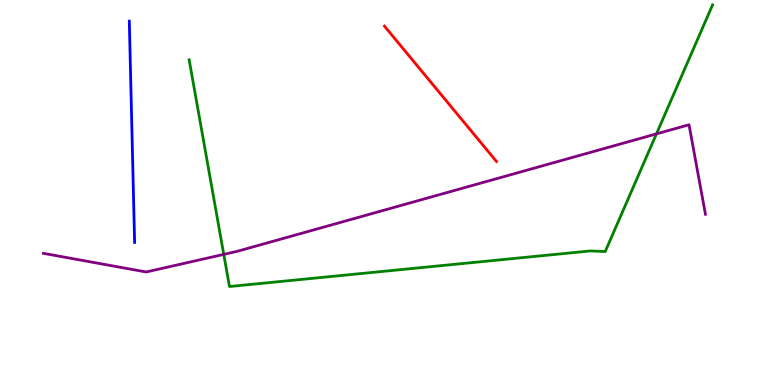[{'lines': ['blue', 'red'], 'intersections': []}, {'lines': ['green', 'red'], 'intersections': []}, {'lines': ['purple', 'red'], 'intersections': []}, {'lines': ['blue', 'green'], 'intersections': []}, {'lines': ['blue', 'purple'], 'intersections': []}, {'lines': ['green', 'purple'], 'intersections': [{'x': 2.89, 'y': 3.39}, {'x': 8.47, 'y': 6.52}]}]